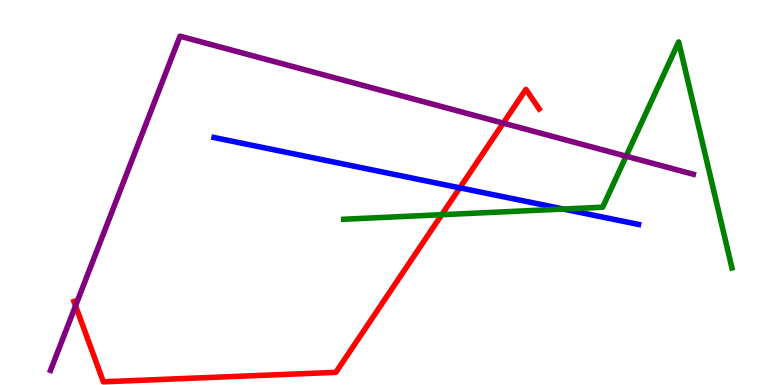[{'lines': ['blue', 'red'], 'intersections': [{'x': 5.93, 'y': 5.12}]}, {'lines': ['green', 'red'], 'intersections': [{'x': 5.7, 'y': 4.42}]}, {'lines': ['purple', 'red'], 'intersections': [{'x': 0.975, 'y': 2.06}, {'x': 6.49, 'y': 6.8}]}, {'lines': ['blue', 'green'], 'intersections': [{'x': 7.27, 'y': 4.57}]}, {'lines': ['blue', 'purple'], 'intersections': []}, {'lines': ['green', 'purple'], 'intersections': [{'x': 8.08, 'y': 5.94}]}]